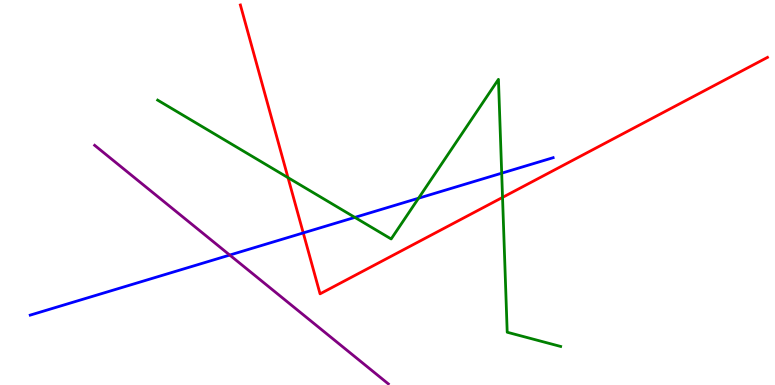[{'lines': ['blue', 'red'], 'intersections': [{'x': 3.91, 'y': 3.95}]}, {'lines': ['green', 'red'], 'intersections': [{'x': 3.72, 'y': 5.39}, {'x': 6.48, 'y': 4.87}]}, {'lines': ['purple', 'red'], 'intersections': []}, {'lines': ['blue', 'green'], 'intersections': [{'x': 4.58, 'y': 4.35}, {'x': 5.4, 'y': 4.85}, {'x': 6.47, 'y': 5.5}]}, {'lines': ['blue', 'purple'], 'intersections': [{'x': 2.96, 'y': 3.38}]}, {'lines': ['green', 'purple'], 'intersections': []}]